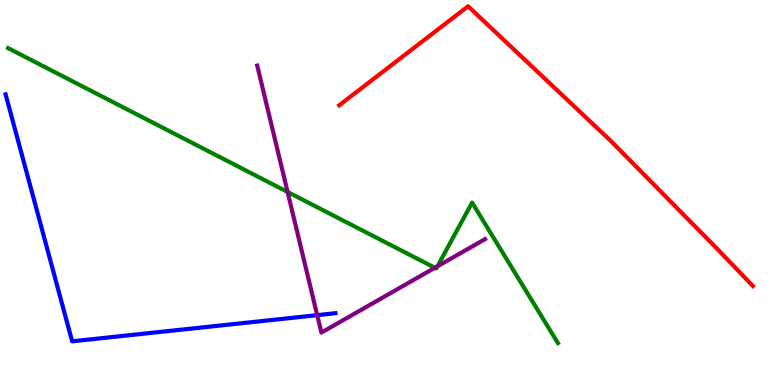[{'lines': ['blue', 'red'], 'intersections': []}, {'lines': ['green', 'red'], 'intersections': []}, {'lines': ['purple', 'red'], 'intersections': []}, {'lines': ['blue', 'green'], 'intersections': []}, {'lines': ['blue', 'purple'], 'intersections': [{'x': 4.09, 'y': 1.81}]}, {'lines': ['green', 'purple'], 'intersections': [{'x': 3.71, 'y': 5.01}, {'x': 5.61, 'y': 3.04}, {'x': 5.64, 'y': 3.08}]}]